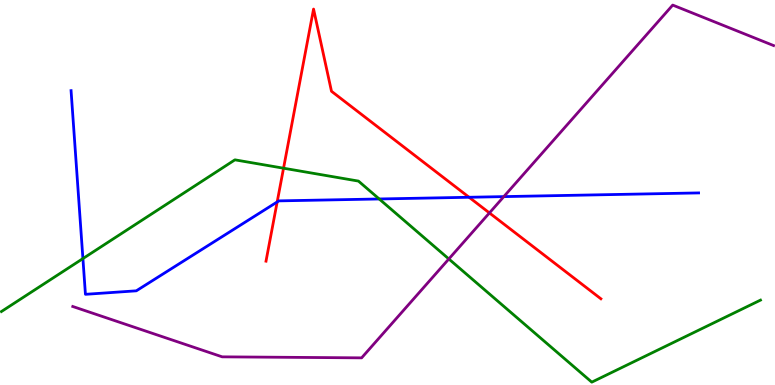[{'lines': ['blue', 'red'], 'intersections': [{'x': 3.58, 'y': 4.75}, {'x': 6.05, 'y': 4.88}]}, {'lines': ['green', 'red'], 'intersections': [{'x': 3.66, 'y': 5.63}]}, {'lines': ['purple', 'red'], 'intersections': [{'x': 6.32, 'y': 4.47}]}, {'lines': ['blue', 'green'], 'intersections': [{'x': 1.07, 'y': 3.28}, {'x': 4.89, 'y': 4.83}]}, {'lines': ['blue', 'purple'], 'intersections': [{'x': 6.5, 'y': 4.89}]}, {'lines': ['green', 'purple'], 'intersections': [{'x': 5.79, 'y': 3.27}]}]